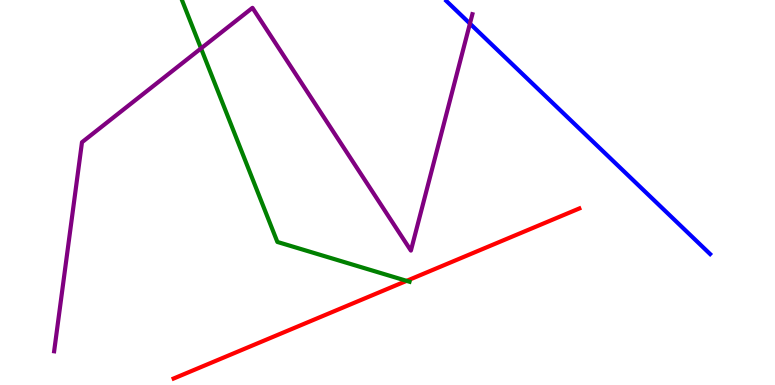[{'lines': ['blue', 'red'], 'intersections': []}, {'lines': ['green', 'red'], 'intersections': [{'x': 5.25, 'y': 2.71}]}, {'lines': ['purple', 'red'], 'intersections': []}, {'lines': ['blue', 'green'], 'intersections': []}, {'lines': ['blue', 'purple'], 'intersections': [{'x': 6.06, 'y': 9.39}]}, {'lines': ['green', 'purple'], 'intersections': [{'x': 2.59, 'y': 8.74}]}]